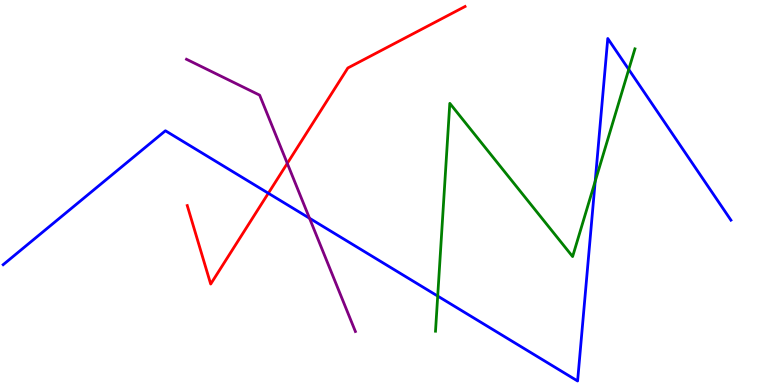[{'lines': ['blue', 'red'], 'intersections': [{'x': 3.46, 'y': 4.98}]}, {'lines': ['green', 'red'], 'intersections': []}, {'lines': ['purple', 'red'], 'intersections': [{'x': 3.71, 'y': 5.76}]}, {'lines': ['blue', 'green'], 'intersections': [{'x': 5.65, 'y': 2.31}, {'x': 7.68, 'y': 5.29}, {'x': 8.11, 'y': 8.2}]}, {'lines': ['blue', 'purple'], 'intersections': [{'x': 3.99, 'y': 4.33}]}, {'lines': ['green', 'purple'], 'intersections': []}]